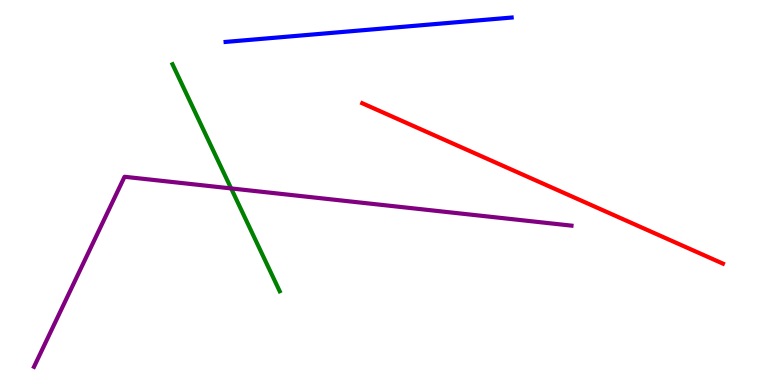[{'lines': ['blue', 'red'], 'intersections': []}, {'lines': ['green', 'red'], 'intersections': []}, {'lines': ['purple', 'red'], 'intersections': []}, {'lines': ['blue', 'green'], 'intersections': []}, {'lines': ['blue', 'purple'], 'intersections': []}, {'lines': ['green', 'purple'], 'intersections': [{'x': 2.98, 'y': 5.11}]}]